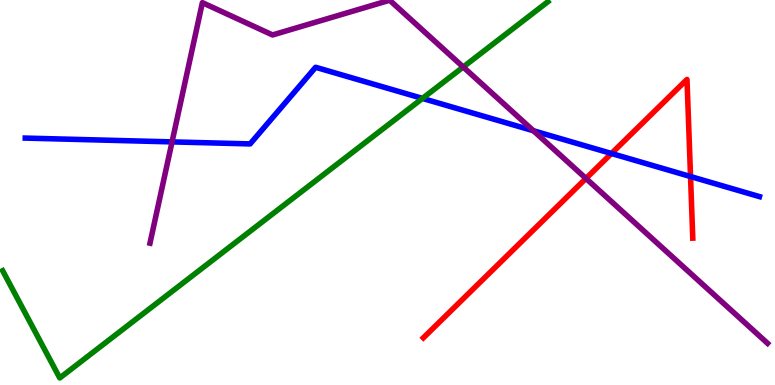[{'lines': ['blue', 'red'], 'intersections': [{'x': 7.89, 'y': 6.01}, {'x': 8.91, 'y': 5.41}]}, {'lines': ['green', 'red'], 'intersections': []}, {'lines': ['purple', 'red'], 'intersections': [{'x': 7.56, 'y': 5.36}]}, {'lines': ['blue', 'green'], 'intersections': [{'x': 5.45, 'y': 7.44}]}, {'lines': ['blue', 'purple'], 'intersections': [{'x': 2.22, 'y': 6.31}, {'x': 6.88, 'y': 6.6}]}, {'lines': ['green', 'purple'], 'intersections': [{'x': 5.98, 'y': 8.26}]}]